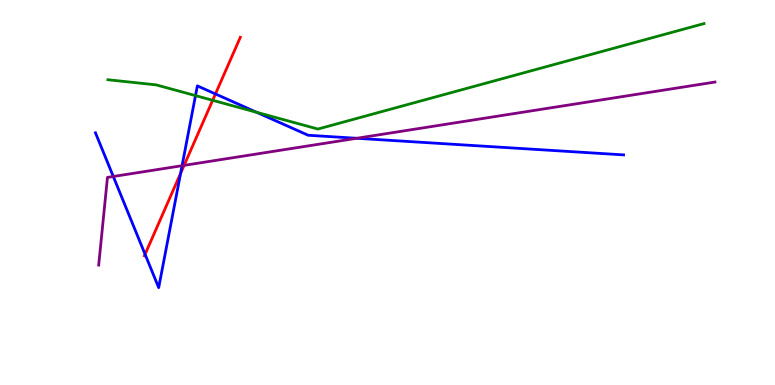[{'lines': ['blue', 'red'], 'intersections': [{'x': 1.87, 'y': 3.39}, {'x': 2.33, 'y': 5.5}, {'x': 2.78, 'y': 7.56}]}, {'lines': ['green', 'red'], 'intersections': [{'x': 2.74, 'y': 7.39}]}, {'lines': ['purple', 'red'], 'intersections': [{'x': 2.38, 'y': 5.7}]}, {'lines': ['blue', 'green'], 'intersections': [{'x': 2.52, 'y': 7.52}, {'x': 3.31, 'y': 7.08}]}, {'lines': ['blue', 'purple'], 'intersections': [{'x': 1.46, 'y': 5.42}, {'x': 2.35, 'y': 5.7}, {'x': 4.6, 'y': 6.41}]}, {'lines': ['green', 'purple'], 'intersections': []}]